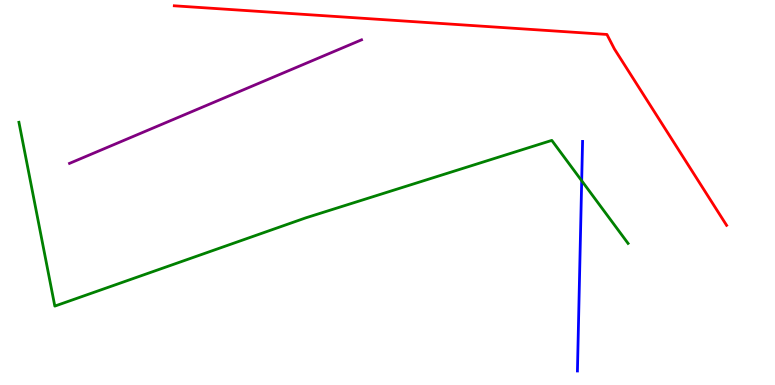[{'lines': ['blue', 'red'], 'intersections': []}, {'lines': ['green', 'red'], 'intersections': []}, {'lines': ['purple', 'red'], 'intersections': []}, {'lines': ['blue', 'green'], 'intersections': [{'x': 7.51, 'y': 5.3}]}, {'lines': ['blue', 'purple'], 'intersections': []}, {'lines': ['green', 'purple'], 'intersections': []}]